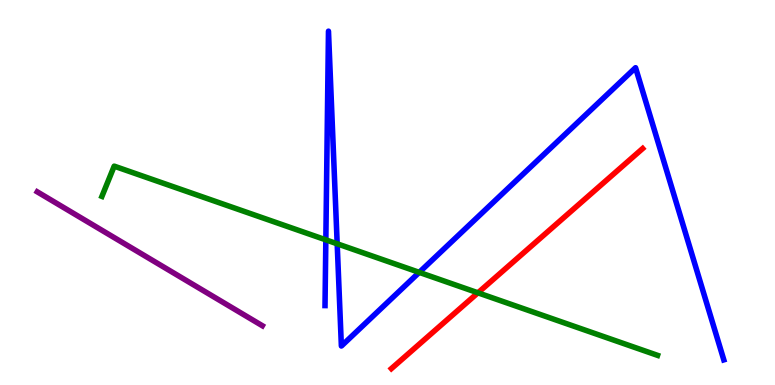[{'lines': ['blue', 'red'], 'intersections': []}, {'lines': ['green', 'red'], 'intersections': [{'x': 6.17, 'y': 2.39}]}, {'lines': ['purple', 'red'], 'intersections': []}, {'lines': ['blue', 'green'], 'intersections': [{'x': 4.2, 'y': 3.77}, {'x': 4.35, 'y': 3.67}, {'x': 5.41, 'y': 2.93}]}, {'lines': ['blue', 'purple'], 'intersections': []}, {'lines': ['green', 'purple'], 'intersections': []}]